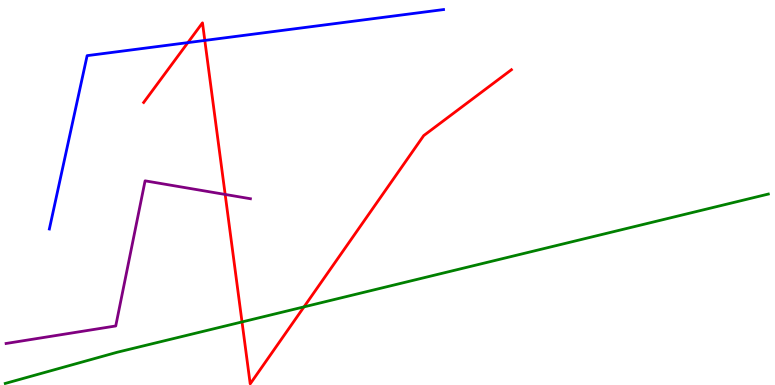[{'lines': ['blue', 'red'], 'intersections': [{'x': 2.42, 'y': 8.89}, {'x': 2.64, 'y': 8.95}]}, {'lines': ['green', 'red'], 'intersections': [{'x': 3.12, 'y': 1.64}, {'x': 3.92, 'y': 2.03}]}, {'lines': ['purple', 'red'], 'intersections': [{'x': 2.91, 'y': 4.95}]}, {'lines': ['blue', 'green'], 'intersections': []}, {'lines': ['blue', 'purple'], 'intersections': []}, {'lines': ['green', 'purple'], 'intersections': []}]